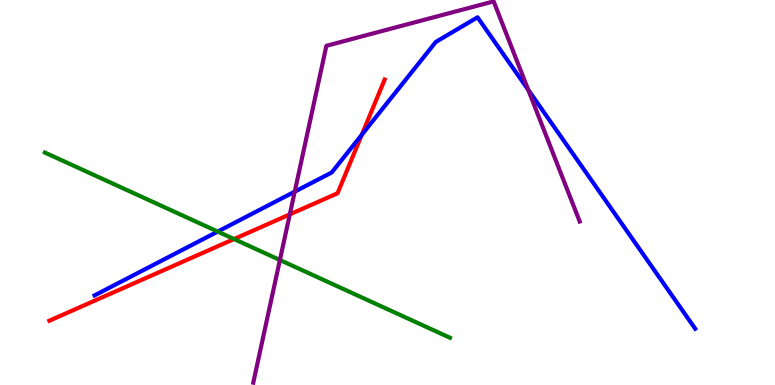[{'lines': ['blue', 'red'], 'intersections': [{'x': 4.67, 'y': 6.5}]}, {'lines': ['green', 'red'], 'intersections': [{'x': 3.02, 'y': 3.79}]}, {'lines': ['purple', 'red'], 'intersections': [{'x': 3.74, 'y': 4.43}]}, {'lines': ['blue', 'green'], 'intersections': [{'x': 2.81, 'y': 3.99}]}, {'lines': ['blue', 'purple'], 'intersections': [{'x': 3.8, 'y': 5.02}, {'x': 6.82, 'y': 7.67}]}, {'lines': ['green', 'purple'], 'intersections': [{'x': 3.61, 'y': 3.25}]}]